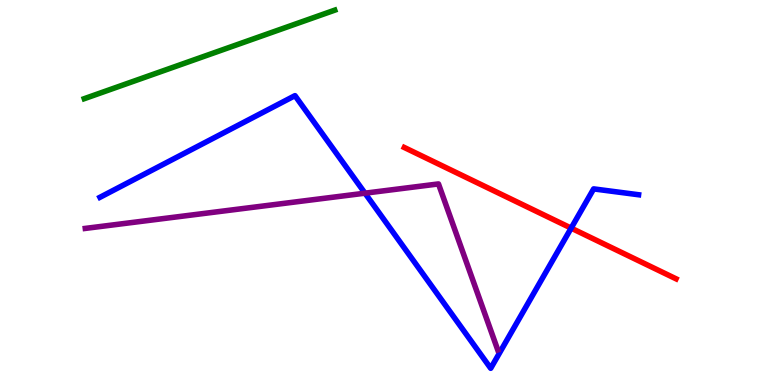[{'lines': ['blue', 'red'], 'intersections': [{'x': 7.37, 'y': 4.07}]}, {'lines': ['green', 'red'], 'intersections': []}, {'lines': ['purple', 'red'], 'intersections': []}, {'lines': ['blue', 'green'], 'intersections': []}, {'lines': ['blue', 'purple'], 'intersections': [{'x': 4.71, 'y': 4.98}]}, {'lines': ['green', 'purple'], 'intersections': []}]